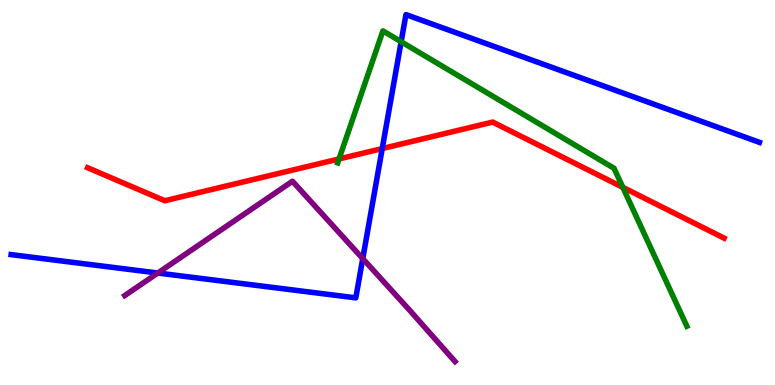[{'lines': ['blue', 'red'], 'intersections': [{'x': 4.93, 'y': 6.14}]}, {'lines': ['green', 'red'], 'intersections': [{'x': 4.37, 'y': 5.87}, {'x': 8.04, 'y': 5.13}]}, {'lines': ['purple', 'red'], 'intersections': []}, {'lines': ['blue', 'green'], 'intersections': [{'x': 5.18, 'y': 8.92}]}, {'lines': ['blue', 'purple'], 'intersections': [{'x': 2.04, 'y': 2.91}, {'x': 4.68, 'y': 3.28}]}, {'lines': ['green', 'purple'], 'intersections': []}]